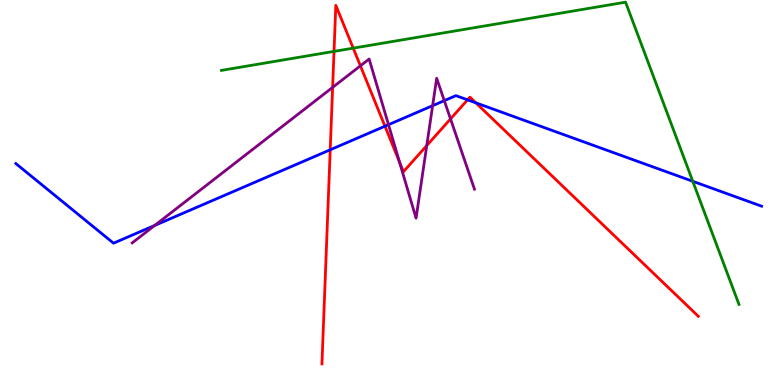[{'lines': ['blue', 'red'], 'intersections': [{'x': 4.26, 'y': 6.11}, {'x': 4.97, 'y': 6.72}, {'x': 6.03, 'y': 7.41}, {'x': 6.14, 'y': 7.33}]}, {'lines': ['green', 'red'], 'intersections': [{'x': 4.31, 'y': 8.67}, {'x': 4.56, 'y': 8.75}]}, {'lines': ['purple', 'red'], 'intersections': [{'x': 4.29, 'y': 7.73}, {'x': 4.65, 'y': 8.29}, {'x': 5.15, 'y': 5.8}, {'x': 5.51, 'y': 6.22}, {'x': 5.81, 'y': 6.91}]}, {'lines': ['blue', 'green'], 'intersections': [{'x': 8.94, 'y': 5.29}]}, {'lines': ['blue', 'purple'], 'intersections': [{'x': 2.0, 'y': 4.14}, {'x': 5.01, 'y': 6.76}, {'x': 5.58, 'y': 7.26}, {'x': 5.73, 'y': 7.39}]}, {'lines': ['green', 'purple'], 'intersections': []}]